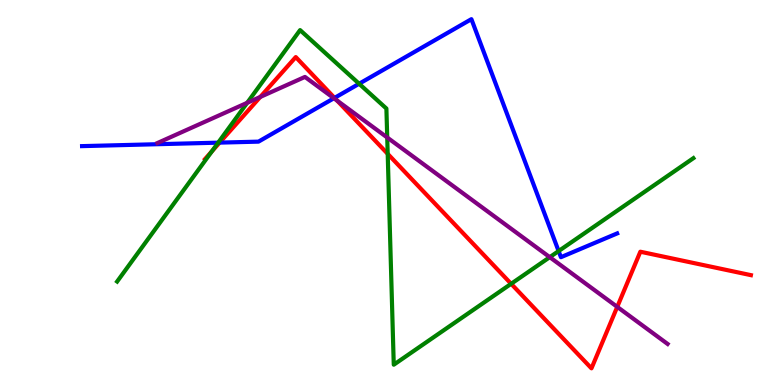[{'lines': ['blue', 'red'], 'intersections': [{'x': 2.83, 'y': 6.3}, {'x': 4.32, 'y': 7.46}]}, {'lines': ['green', 'red'], 'intersections': [{'x': 2.73, 'y': 6.07}, {'x': 5.0, 'y': 6.0}, {'x': 6.6, 'y': 2.63}]}, {'lines': ['purple', 'red'], 'intersections': [{'x': 3.36, 'y': 7.48}, {'x': 4.35, 'y': 7.39}, {'x': 7.96, 'y': 2.03}]}, {'lines': ['blue', 'green'], 'intersections': [{'x': 2.82, 'y': 6.29}, {'x': 4.63, 'y': 7.82}, {'x': 7.21, 'y': 3.48}]}, {'lines': ['blue', 'purple'], 'intersections': [{'x': 4.31, 'y': 7.45}]}, {'lines': ['green', 'purple'], 'intersections': [{'x': 3.19, 'y': 7.33}, {'x': 5.0, 'y': 6.43}, {'x': 7.09, 'y': 3.32}]}]